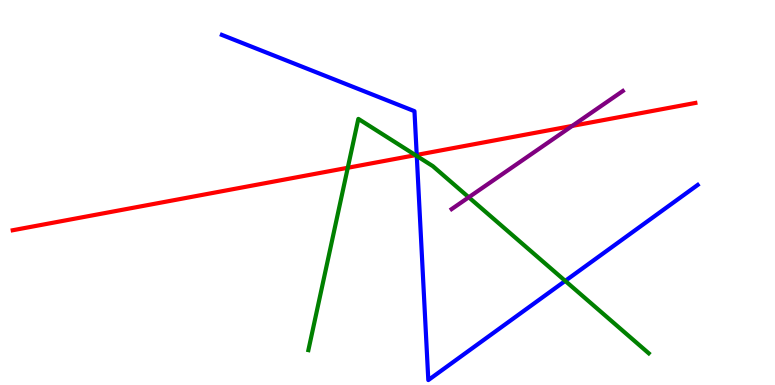[{'lines': ['blue', 'red'], 'intersections': [{'x': 5.38, 'y': 5.98}]}, {'lines': ['green', 'red'], 'intersections': [{'x': 4.49, 'y': 5.64}, {'x': 5.36, 'y': 5.97}]}, {'lines': ['purple', 'red'], 'intersections': [{'x': 7.38, 'y': 6.73}]}, {'lines': ['blue', 'green'], 'intersections': [{'x': 5.38, 'y': 5.95}, {'x': 7.29, 'y': 2.7}]}, {'lines': ['blue', 'purple'], 'intersections': []}, {'lines': ['green', 'purple'], 'intersections': [{'x': 6.05, 'y': 4.88}]}]